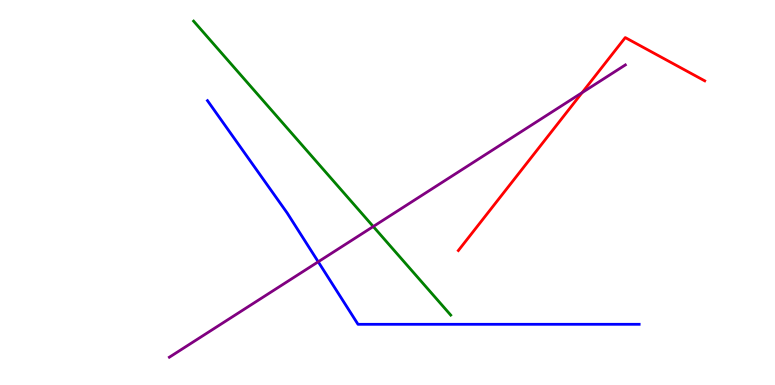[{'lines': ['blue', 'red'], 'intersections': []}, {'lines': ['green', 'red'], 'intersections': []}, {'lines': ['purple', 'red'], 'intersections': [{'x': 7.51, 'y': 7.59}]}, {'lines': ['blue', 'green'], 'intersections': []}, {'lines': ['blue', 'purple'], 'intersections': [{'x': 4.11, 'y': 3.2}]}, {'lines': ['green', 'purple'], 'intersections': [{'x': 4.82, 'y': 4.12}]}]